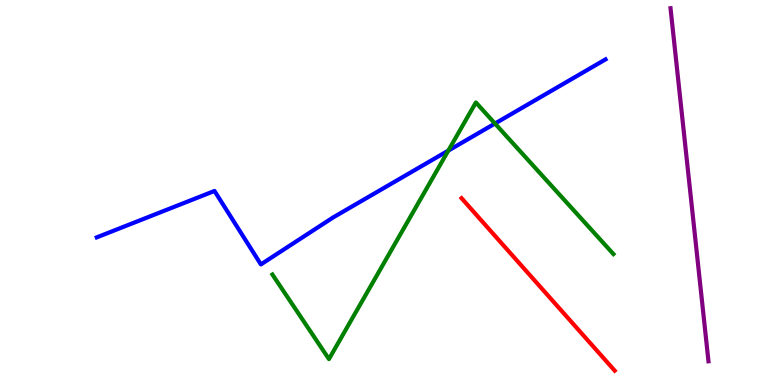[{'lines': ['blue', 'red'], 'intersections': []}, {'lines': ['green', 'red'], 'intersections': []}, {'lines': ['purple', 'red'], 'intersections': []}, {'lines': ['blue', 'green'], 'intersections': [{'x': 5.78, 'y': 6.09}, {'x': 6.39, 'y': 6.79}]}, {'lines': ['blue', 'purple'], 'intersections': []}, {'lines': ['green', 'purple'], 'intersections': []}]